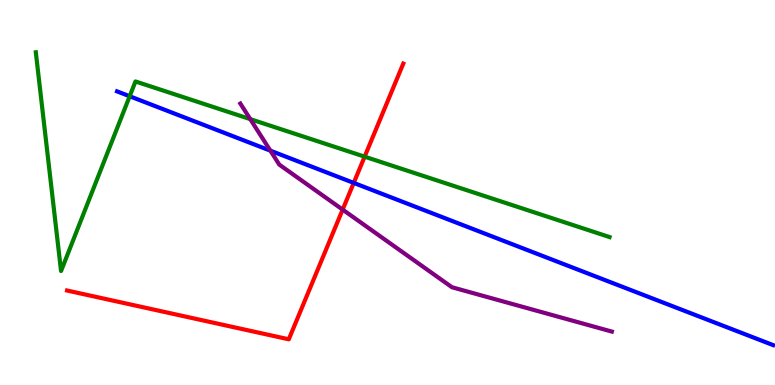[{'lines': ['blue', 'red'], 'intersections': [{'x': 4.56, 'y': 5.25}]}, {'lines': ['green', 'red'], 'intersections': [{'x': 4.7, 'y': 5.93}]}, {'lines': ['purple', 'red'], 'intersections': [{'x': 4.42, 'y': 4.56}]}, {'lines': ['blue', 'green'], 'intersections': [{'x': 1.67, 'y': 7.5}]}, {'lines': ['blue', 'purple'], 'intersections': [{'x': 3.49, 'y': 6.09}]}, {'lines': ['green', 'purple'], 'intersections': [{'x': 3.23, 'y': 6.91}]}]